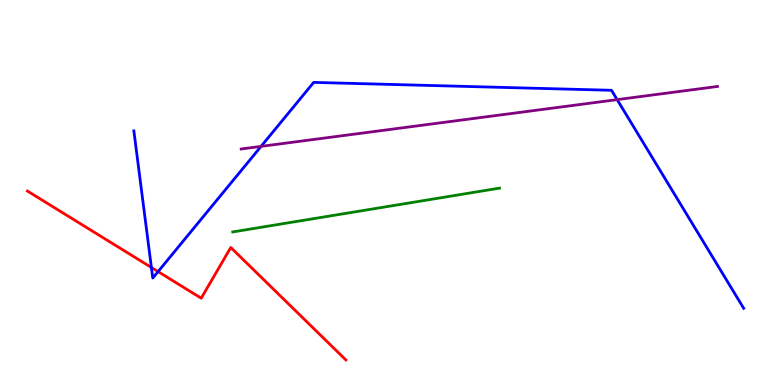[{'lines': ['blue', 'red'], 'intersections': [{'x': 1.95, 'y': 3.05}, {'x': 2.04, 'y': 2.95}]}, {'lines': ['green', 'red'], 'intersections': []}, {'lines': ['purple', 'red'], 'intersections': []}, {'lines': ['blue', 'green'], 'intersections': []}, {'lines': ['blue', 'purple'], 'intersections': [{'x': 3.37, 'y': 6.2}, {'x': 7.96, 'y': 7.41}]}, {'lines': ['green', 'purple'], 'intersections': []}]